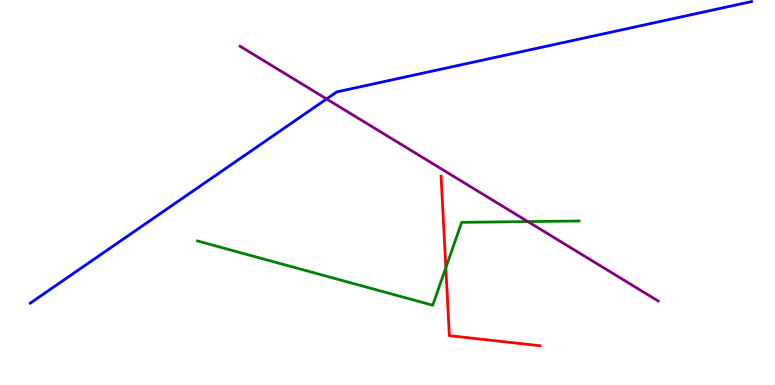[{'lines': ['blue', 'red'], 'intersections': []}, {'lines': ['green', 'red'], 'intersections': [{'x': 5.75, 'y': 3.05}]}, {'lines': ['purple', 'red'], 'intersections': []}, {'lines': ['blue', 'green'], 'intersections': []}, {'lines': ['blue', 'purple'], 'intersections': [{'x': 4.21, 'y': 7.43}]}, {'lines': ['green', 'purple'], 'intersections': [{'x': 6.81, 'y': 4.24}]}]